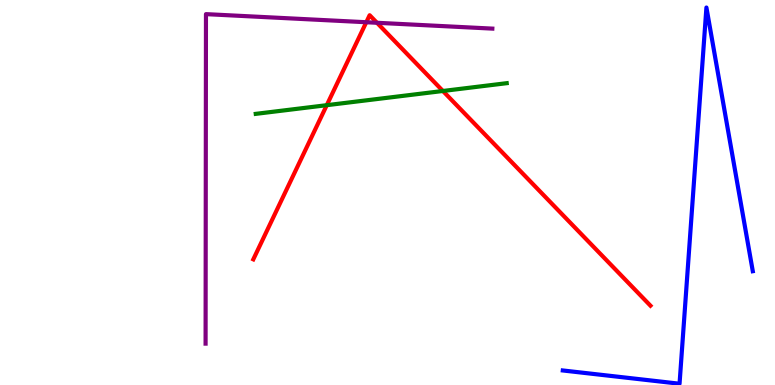[{'lines': ['blue', 'red'], 'intersections': []}, {'lines': ['green', 'red'], 'intersections': [{'x': 4.22, 'y': 7.27}, {'x': 5.71, 'y': 7.64}]}, {'lines': ['purple', 'red'], 'intersections': [{'x': 4.73, 'y': 9.42}, {'x': 4.86, 'y': 9.41}]}, {'lines': ['blue', 'green'], 'intersections': []}, {'lines': ['blue', 'purple'], 'intersections': []}, {'lines': ['green', 'purple'], 'intersections': []}]